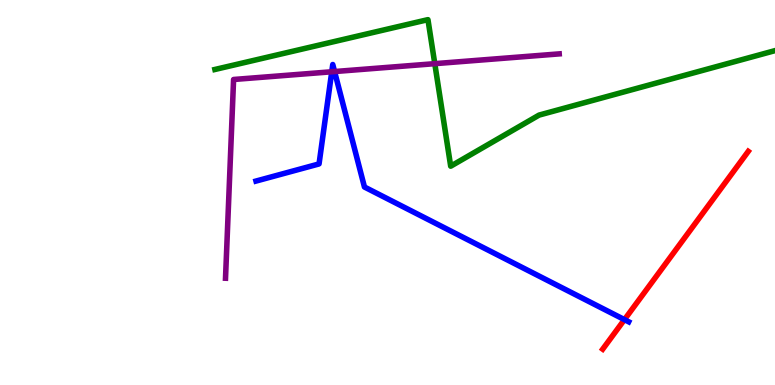[{'lines': ['blue', 'red'], 'intersections': [{'x': 8.06, 'y': 1.7}]}, {'lines': ['green', 'red'], 'intersections': []}, {'lines': ['purple', 'red'], 'intersections': []}, {'lines': ['blue', 'green'], 'intersections': []}, {'lines': ['blue', 'purple'], 'intersections': [{'x': 4.28, 'y': 8.14}, {'x': 4.32, 'y': 8.14}]}, {'lines': ['green', 'purple'], 'intersections': [{'x': 5.61, 'y': 8.35}]}]